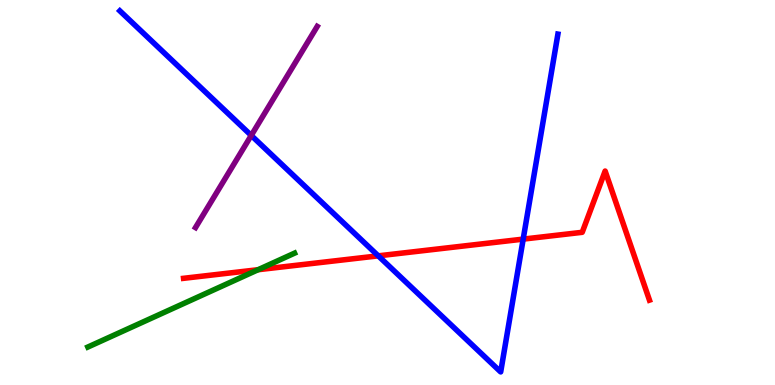[{'lines': ['blue', 'red'], 'intersections': [{'x': 4.88, 'y': 3.35}, {'x': 6.75, 'y': 3.79}]}, {'lines': ['green', 'red'], 'intersections': [{'x': 3.33, 'y': 2.99}]}, {'lines': ['purple', 'red'], 'intersections': []}, {'lines': ['blue', 'green'], 'intersections': []}, {'lines': ['blue', 'purple'], 'intersections': [{'x': 3.24, 'y': 6.48}]}, {'lines': ['green', 'purple'], 'intersections': []}]